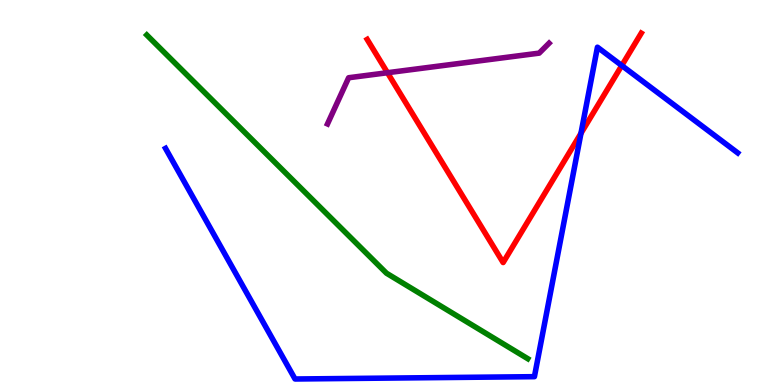[{'lines': ['blue', 'red'], 'intersections': [{'x': 7.5, 'y': 6.54}, {'x': 8.02, 'y': 8.3}]}, {'lines': ['green', 'red'], 'intersections': []}, {'lines': ['purple', 'red'], 'intersections': [{'x': 5.0, 'y': 8.11}]}, {'lines': ['blue', 'green'], 'intersections': []}, {'lines': ['blue', 'purple'], 'intersections': []}, {'lines': ['green', 'purple'], 'intersections': []}]